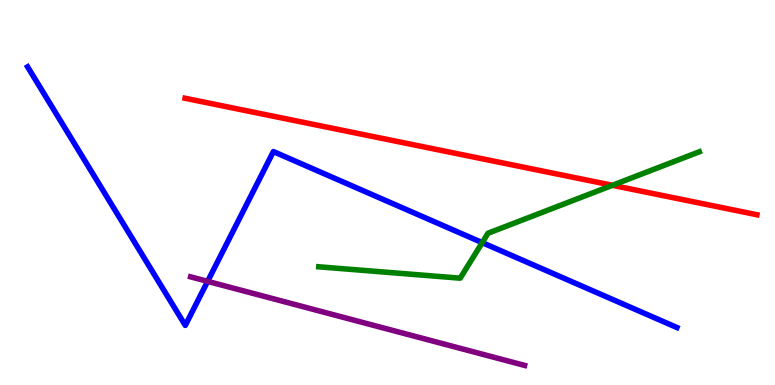[{'lines': ['blue', 'red'], 'intersections': []}, {'lines': ['green', 'red'], 'intersections': [{'x': 7.9, 'y': 5.19}]}, {'lines': ['purple', 'red'], 'intersections': []}, {'lines': ['blue', 'green'], 'intersections': [{'x': 6.22, 'y': 3.7}]}, {'lines': ['blue', 'purple'], 'intersections': [{'x': 2.68, 'y': 2.69}]}, {'lines': ['green', 'purple'], 'intersections': []}]